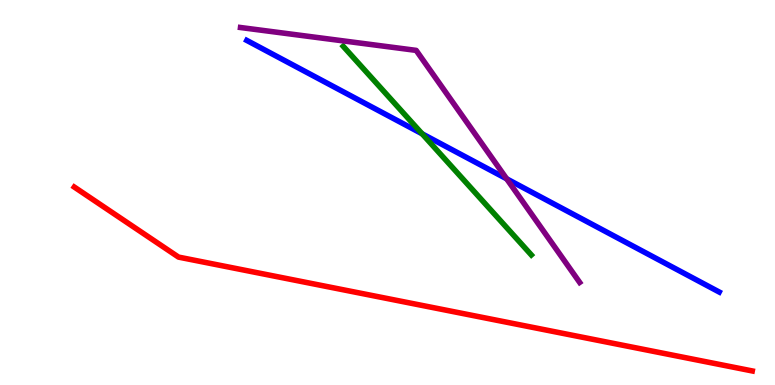[{'lines': ['blue', 'red'], 'intersections': []}, {'lines': ['green', 'red'], 'intersections': []}, {'lines': ['purple', 'red'], 'intersections': []}, {'lines': ['blue', 'green'], 'intersections': [{'x': 5.45, 'y': 6.53}]}, {'lines': ['blue', 'purple'], 'intersections': [{'x': 6.54, 'y': 5.36}]}, {'lines': ['green', 'purple'], 'intersections': []}]